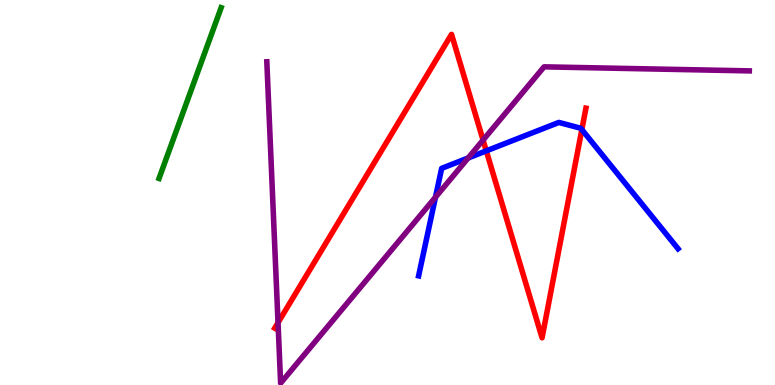[{'lines': ['blue', 'red'], 'intersections': [{'x': 6.27, 'y': 6.08}, {'x': 7.51, 'y': 6.63}]}, {'lines': ['green', 'red'], 'intersections': []}, {'lines': ['purple', 'red'], 'intersections': [{'x': 3.59, 'y': 1.62}, {'x': 6.23, 'y': 6.36}]}, {'lines': ['blue', 'green'], 'intersections': []}, {'lines': ['blue', 'purple'], 'intersections': [{'x': 5.62, 'y': 4.88}, {'x': 6.04, 'y': 5.9}]}, {'lines': ['green', 'purple'], 'intersections': []}]